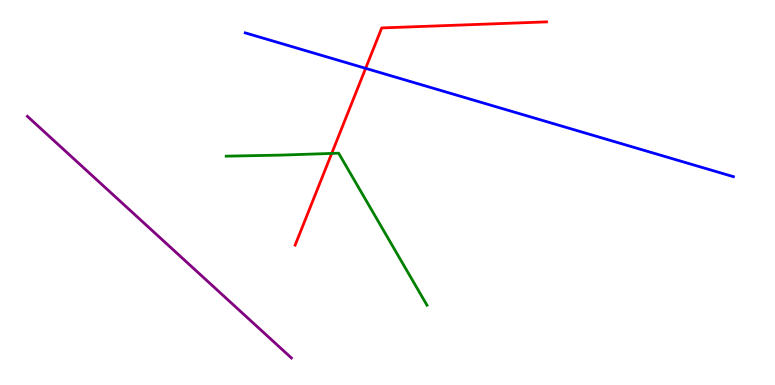[{'lines': ['blue', 'red'], 'intersections': [{'x': 4.72, 'y': 8.23}]}, {'lines': ['green', 'red'], 'intersections': [{'x': 4.28, 'y': 6.01}]}, {'lines': ['purple', 'red'], 'intersections': []}, {'lines': ['blue', 'green'], 'intersections': []}, {'lines': ['blue', 'purple'], 'intersections': []}, {'lines': ['green', 'purple'], 'intersections': []}]